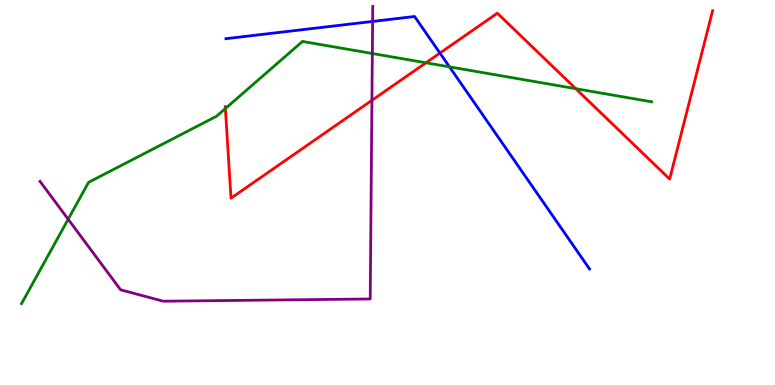[{'lines': ['blue', 'red'], 'intersections': [{'x': 5.68, 'y': 8.62}]}, {'lines': ['green', 'red'], 'intersections': [{'x': 2.91, 'y': 7.18}, {'x': 5.5, 'y': 8.37}, {'x': 7.43, 'y': 7.7}]}, {'lines': ['purple', 'red'], 'intersections': [{'x': 4.8, 'y': 7.39}]}, {'lines': ['blue', 'green'], 'intersections': [{'x': 5.8, 'y': 8.26}]}, {'lines': ['blue', 'purple'], 'intersections': [{'x': 4.81, 'y': 9.44}]}, {'lines': ['green', 'purple'], 'intersections': [{'x': 0.88, 'y': 4.31}, {'x': 4.8, 'y': 8.61}]}]